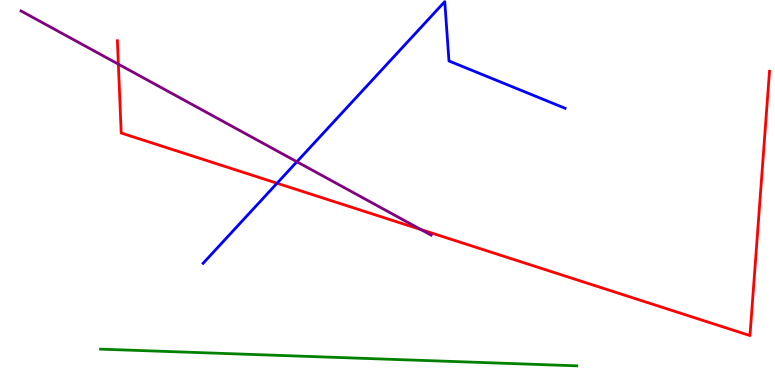[{'lines': ['blue', 'red'], 'intersections': [{'x': 3.57, 'y': 5.24}]}, {'lines': ['green', 'red'], 'intersections': []}, {'lines': ['purple', 'red'], 'intersections': [{'x': 1.53, 'y': 8.33}, {'x': 5.43, 'y': 4.04}]}, {'lines': ['blue', 'green'], 'intersections': []}, {'lines': ['blue', 'purple'], 'intersections': [{'x': 3.83, 'y': 5.8}]}, {'lines': ['green', 'purple'], 'intersections': []}]